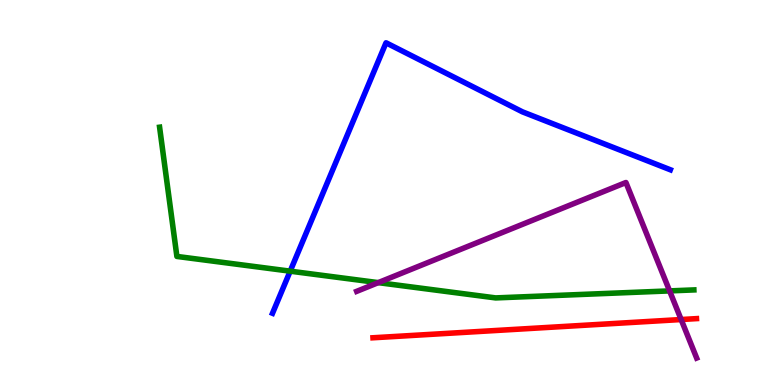[{'lines': ['blue', 'red'], 'intersections': []}, {'lines': ['green', 'red'], 'intersections': []}, {'lines': ['purple', 'red'], 'intersections': [{'x': 8.79, 'y': 1.7}]}, {'lines': ['blue', 'green'], 'intersections': [{'x': 3.74, 'y': 2.96}]}, {'lines': ['blue', 'purple'], 'intersections': []}, {'lines': ['green', 'purple'], 'intersections': [{'x': 4.88, 'y': 2.66}, {'x': 8.64, 'y': 2.44}]}]